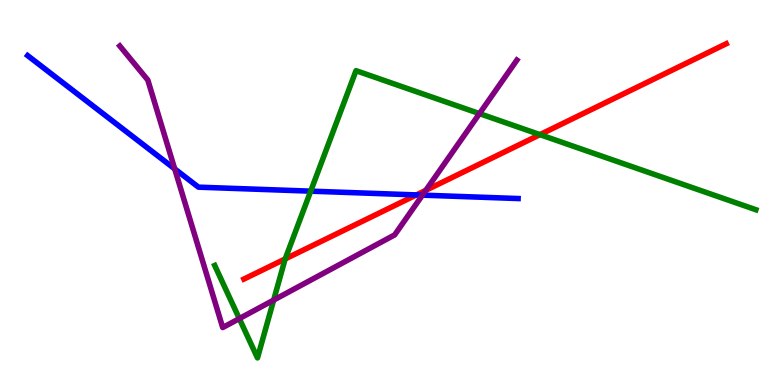[{'lines': ['blue', 'red'], 'intersections': [{'x': 5.37, 'y': 4.94}]}, {'lines': ['green', 'red'], 'intersections': [{'x': 3.68, 'y': 3.27}, {'x': 6.97, 'y': 6.5}]}, {'lines': ['purple', 'red'], 'intersections': [{'x': 5.49, 'y': 5.06}]}, {'lines': ['blue', 'green'], 'intersections': [{'x': 4.01, 'y': 5.03}]}, {'lines': ['blue', 'purple'], 'intersections': [{'x': 2.25, 'y': 5.61}, {'x': 5.45, 'y': 4.93}]}, {'lines': ['green', 'purple'], 'intersections': [{'x': 3.09, 'y': 1.72}, {'x': 3.53, 'y': 2.21}, {'x': 6.19, 'y': 7.05}]}]